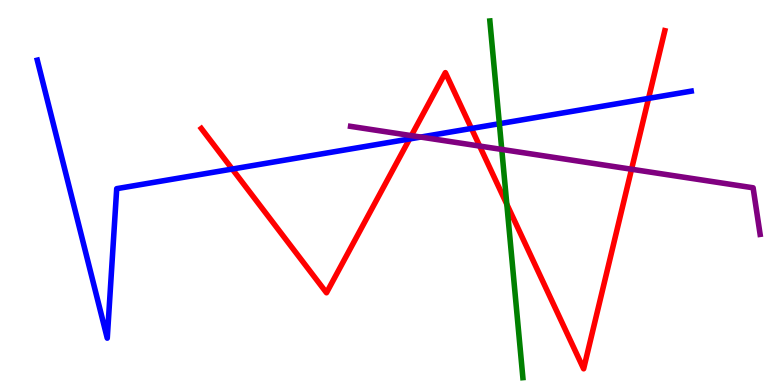[{'lines': ['blue', 'red'], 'intersections': [{'x': 3.0, 'y': 5.61}, {'x': 5.28, 'y': 6.39}, {'x': 6.08, 'y': 6.66}, {'x': 8.37, 'y': 7.44}]}, {'lines': ['green', 'red'], 'intersections': [{'x': 6.54, 'y': 4.69}]}, {'lines': ['purple', 'red'], 'intersections': [{'x': 5.31, 'y': 6.48}, {'x': 6.19, 'y': 6.21}, {'x': 8.15, 'y': 5.6}]}, {'lines': ['blue', 'green'], 'intersections': [{'x': 6.44, 'y': 6.79}]}, {'lines': ['blue', 'purple'], 'intersections': [{'x': 5.43, 'y': 6.44}]}, {'lines': ['green', 'purple'], 'intersections': [{'x': 6.47, 'y': 6.12}]}]